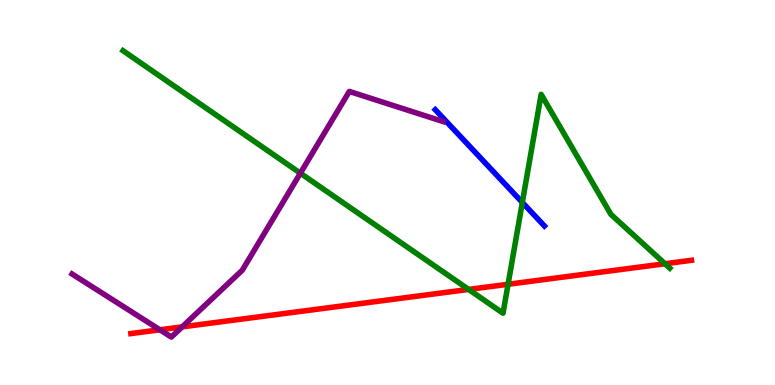[{'lines': ['blue', 'red'], 'intersections': []}, {'lines': ['green', 'red'], 'intersections': [{'x': 6.05, 'y': 2.48}, {'x': 6.56, 'y': 2.62}, {'x': 8.58, 'y': 3.15}]}, {'lines': ['purple', 'red'], 'intersections': [{'x': 2.06, 'y': 1.43}, {'x': 2.35, 'y': 1.51}]}, {'lines': ['blue', 'green'], 'intersections': [{'x': 6.74, 'y': 4.74}]}, {'lines': ['blue', 'purple'], 'intersections': []}, {'lines': ['green', 'purple'], 'intersections': [{'x': 3.88, 'y': 5.5}]}]